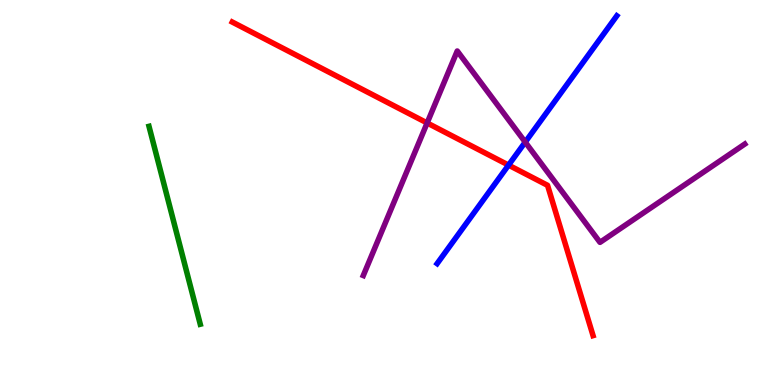[{'lines': ['blue', 'red'], 'intersections': [{'x': 6.56, 'y': 5.71}]}, {'lines': ['green', 'red'], 'intersections': []}, {'lines': ['purple', 'red'], 'intersections': [{'x': 5.51, 'y': 6.81}]}, {'lines': ['blue', 'green'], 'intersections': []}, {'lines': ['blue', 'purple'], 'intersections': [{'x': 6.78, 'y': 6.31}]}, {'lines': ['green', 'purple'], 'intersections': []}]